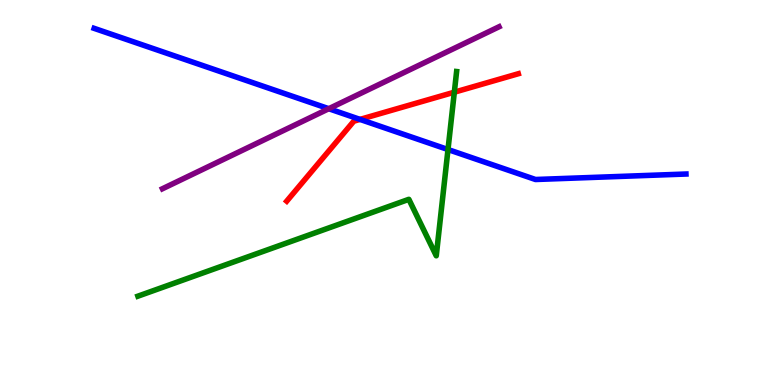[{'lines': ['blue', 'red'], 'intersections': [{'x': 4.65, 'y': 6.9}]}, {'lines': ['green', 'red'], 'intersections': [{'x': 5.86, 'y': 7.61}]}, {'lines': ['purple', 'red'], 'intersections': []}, {'lines': ['blue', 'green'], 'intersections': [{'x': 5.78, 'y': 6.12}]}, {'lines': ['blue', 'purple'], 'intersections': [{'x': 4.24, 'y': 7.18}]}, {'lines': ['green', 'purple'], 'intersections': []}]